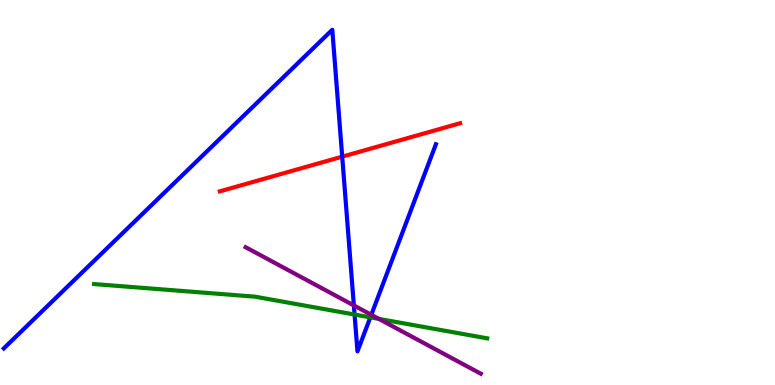[{'lines': ['blue', 'red'], 'intersections': [{'x': 4.42, 'y': 5.93}]}, {'lines': ['green', 'red'], 'intersections': []}, {'lines': ['purple', 'red'], 'intersections': []}, {'lines': ['blue', 'green'], 'intersections': [{'x': 4.58, 'y': 1.83}, {'x': 4.78, 'y': 1.76}]}, {'lines': ['blue', 'purple'], 'intersections': [{'x': 4.57, 'y': 2.07}, {'x': 4.79, 'y': 1.82}]}, {'lines': ['green', 'purple'], 'intersections': [{'x': 4.89, 'y': 1.72}]}]